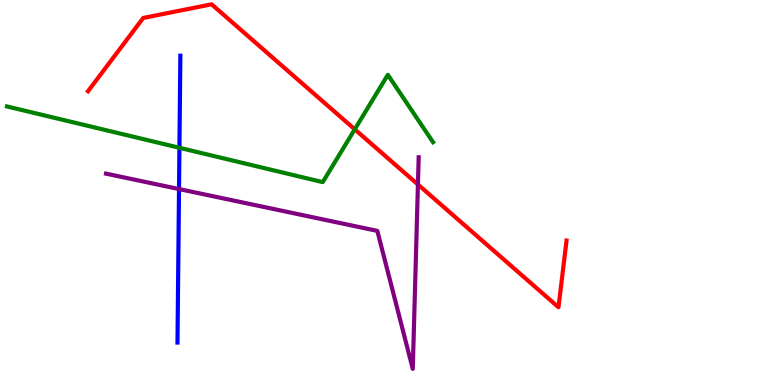[{'lines': ['blue', 'red'], 'intersections': []}, {'lines': ['green', 'red'], 'intersections': [{'x': 4.58, 'y': 6.64}]}, {'lines': ['purple', 'red'], 'intersections': [{'x': 5.39, 'y': 5.21}]}, {'lines': ['blue', 'green'], 'intersections': [{'x': 2.32, 'y': 6.16}]}, {'lines': ['blue', 'purple'], 'intersections': [{'x': 2.31, 'y': 5.09}]}, {'lines': ['green', 'purple'], 'intersections': []}]